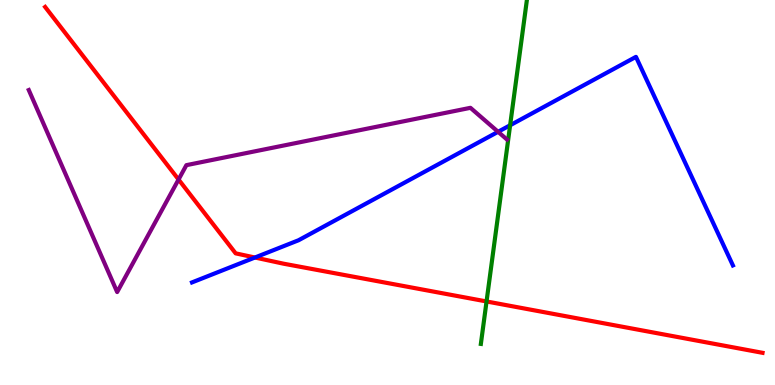[{'lines': ['blue', 'red'], 'intersections': [{'x': 3.29, 'y': 3.31}]}, {'lines': ['green', 'red'], 'intersections': [{'x': 6.28, 'y': 2.17}]}, {'lines': ['purple', 'red'], 'intersections': [{'x': 2.3, 'y': 5.34}]}, {'lines': ['blue', 'green'], 'intersections': [{'x': 6.58, 'y': 6.75}]}, {'lines': ['blue', 'purple'], 'intersections': [{'x': 6.43, 'y': 6.58}]}, {'lines': ['green', 'purple'], 'intersections': []}]